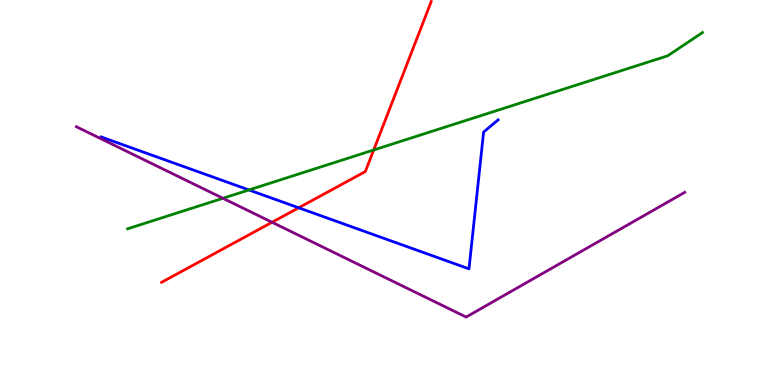[{'lines': ['blue', 'red'], 'intersections': [{'x': 3.85, 'y': 4.6}]}, {'lines': ['green', 'red'], 'intersections': [{'x': 4.82, 'y': 6.1}]}, {'lines': ['purple', 'red'], 'intersections': [{'x': 3.51, 'y': 4.23}]}, {'lines': ['blue', 'green'], 'intersections': [{'x': 3.21, 'y': 5.07}]}, {'lines': ['blue', 'purple'], 'intersections': []}, {'lines': ['green', 'purple'], 'intersections': [{'x': 2.88, 'y': 4.85}]}]